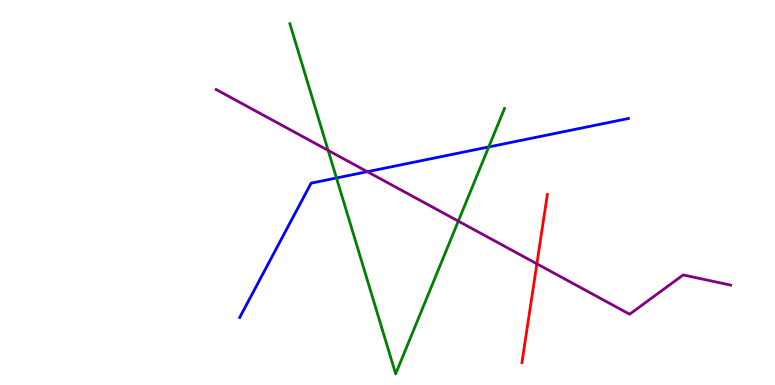[{'lines': ['blue', 'red'], 'intersections': []}, {'lines': ['green', 'red'], 'intersections': []}, {'lines': ['purple', 'red'], 'intersections': [{'x': 6.93, 'y': 3.15}]}, {'lines': ['blue', 'green'], 'intersections': [{'x': 4.34, 'y': 5.38}, {'x': 6.31, 'y': 6.18}]}, {'lines': ['blue', 'purple'], 'intersections': [{'x': 4.74, 'y': 5.54}]}, {'lines': ['green', 'purple'], 'intersections': [{'x': 4.23, 'y': 6.09}, {'x': 5.91, 'y': 4.26}]}]